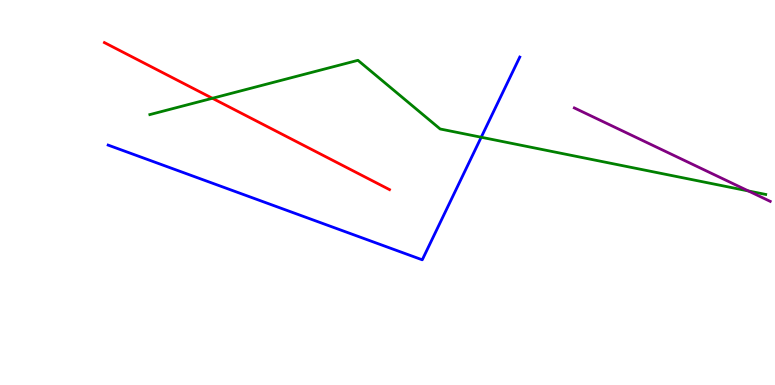[{'lines': ['blue', 'red'], 'intersections': []}, {'lines': ['green', 'red'], 'intersections': [{'x': 2.74, 'y': 7.45}]}, {'lines': ['purple', 'red'], 'intersections': []}, {'lines': ['blue', 'green'], 'intersections': [{'x': 6.21, 'y': 6.44}]}, {'lines': ['blue', 'purple'], 'intersections': []}, {'lines': ['green', 'purple'], 'intersections': [{'x': 9.66, 'y': 5.04}]}]